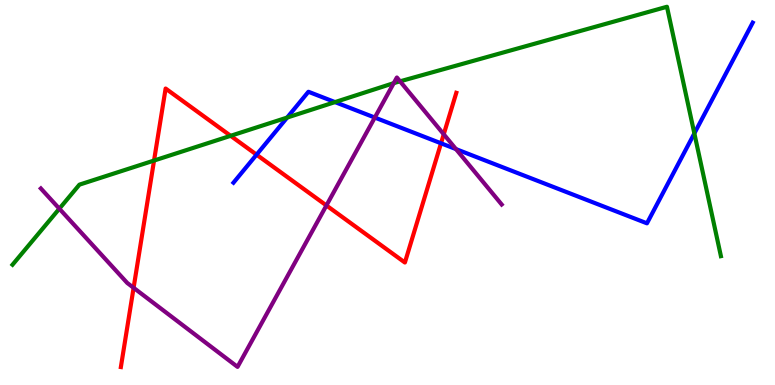[{'lines': ['blue', 'red'], 'intersections': [{'x': 3.31, 'y': 5.98}, {'x': 5.69, 'y': 6.28}]}, {'lines': ['green', 'red'], 'intersections': [{'x': 1.99, 'y': 5.83}, {'x': 2.98, 'y': 6.47}]}, {'lines': ['purple', 'red'], 'intersections': [{'x': 1.72, 'y': 2.52}, {'x': 4.21, 'y': 4.66}, {'x': 5.73, 'y': 6.51}]}, {'lines': ['blue', 'green'], 'intersections': [{'x': 3.71, 'y': 6.95}, {'x': 4.32, 'y': 7.35}, {'x': 8.96, 'y': 6.54}]}, {'lines': ['blue', 'purple'], 'intersections': [{'x': 4.84, 'y': 6.95}, {'x': 5.88, 'y': 6.13}]}, {'lines': ['green', 'purple'], 'intersections': [{'x': 0.766, 'y': 4.58}, {'x': 5.08, 'y': 7.84}, {'x': 5.16, 'y': 7.89}]}]